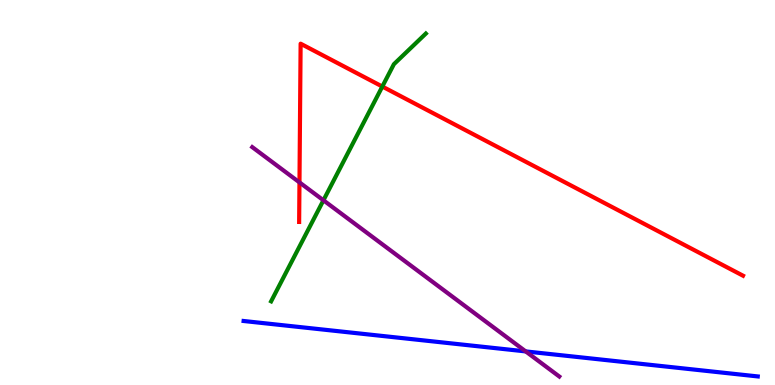[{'lines': ['blue', 'red'], 'intersections': []}, {'lines': ['green', 'red'], 'intersections': [{'x': 4.93, 'y': 7.75}]}, {'lines': ['purple', 'red'], 'intersections': [{'x': 3.86, 'y': 5.26}]}, {'lines': ['blue', 'green'], 'intersections': []}, {'lines': ['blue', 'purple'], 'intersections': [{'x': 6.78, 'y': 0.872}]}, {'lines': ['green', 'purple'], 'intersections': [{'x': 4.17, 'y': 4.8}]}]